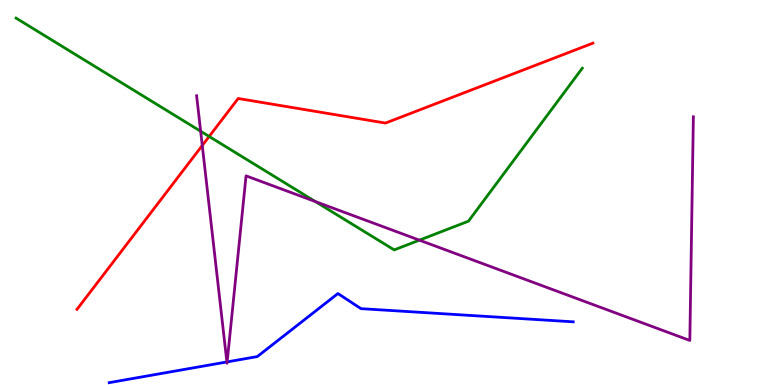[{'lines': ['blue', 'red'], 'intersections': []}, {'lines': ['green', 'red'], 'intersections': [{'x': 2.7, 'y': 6.46}]}, {'lines': ['purple', 'red'], 'intersections': [{'x': 2.61, 'y': 6.22}]}, {'lines': ['blue', 'green'], 'intersections': []}, {'lines': ['blue', 'purple'], 'intersections': [{'x': 2.93, 'y': 0.599}, {'x': 2.93, 'y': 0.6}]}, {'lines': ['green', 'purple'], 'intersections': [{'x': 2.59, 'y': 6.59}, {'x': 4.07, 'y': 4.76}, {'x': 5.41, 'y': 3.76}]}]